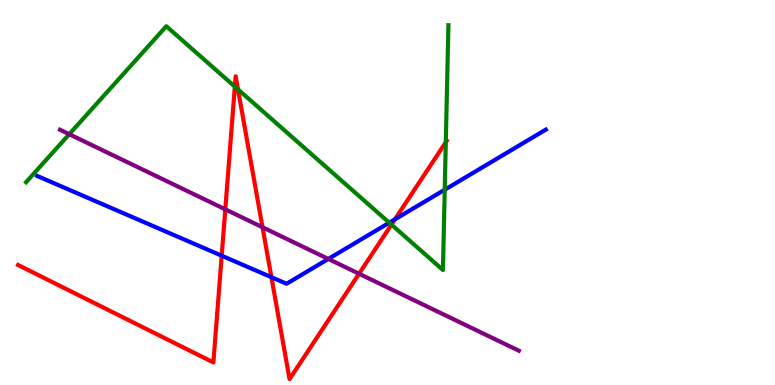[{'lines': ['blue', 'red'], 'intersections': [{'x': 2.86, 'y': 3.36}, {'x': 3.5, 'y': 2.8}, {'x': 5.1, 'y': 4.3}]}, {'lines': ['green', 'red'], 'intersections': [{'x': 3.03, 'y': 7.75}, {'x': 3.07, 'y': 7.68}, {'x': 5.05, 'y': 4.17}, {'x': 5.75, 'y': 6.31}]}, {'lines': ['purple', 'red'], 'intersections': [{'x': 2.91, 'y': 4.56}, {'x': 3.39, 'y': 4.1}, {'x': 4.63, 'y': 2.89}]}, {'lines': ['blue', 'green'], 'intersections': [{'x': 5.02, 'y': 4.22}, {'x': 5.74, 'y': 5.07}]}, {'lines': ['blue', 'purple'], 'intersections': [{'x': 4.24, 'y': 3.27}]}, {'lines': ['green', 'purple'], 'intersections': [{'x': 0.893, 'y': 6.51}]}]